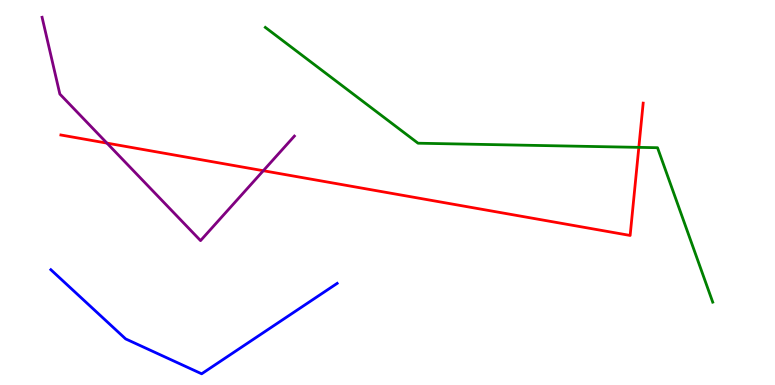[{'lines': ['blue', 'red'], 'intersections': []}, {'lines': ['green', 'red'], 'intersections': [{'x': 8.24, 'y': 6.17}]}, {'lines': ['purple', 'red'], 'intersections': [{'x': 1.38, 'y': 6.28}, {'x': 3.4, 'y': 5.57}]}, {'lines': ['blue', 'green'], 'intersections': []}, {'lines': ['blue', 'purple'], 'intersections': []}, {'lines': ['green', 'purple'], 'intersections': []}]